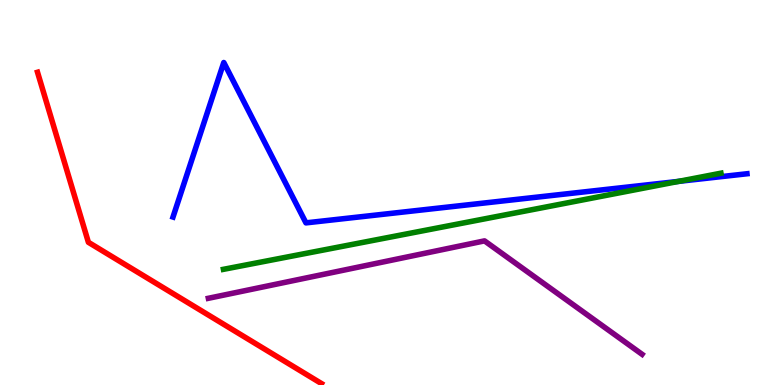[{'lines': ['blue', 'red'], 'intersections': []}, {'lines': ['green', 'red'], 'intersections': []}, {'lines': ['purple', 'red'], 'intersections': []}, {'lines': ['blue', 'green'], 'intersections': [{'x': 8.76, 'y': 5.29}]}, {'lines': ['blue', 'purple'], 'intersections': []}, {'lines': ['green', 'purple'], 'intersections': []}]